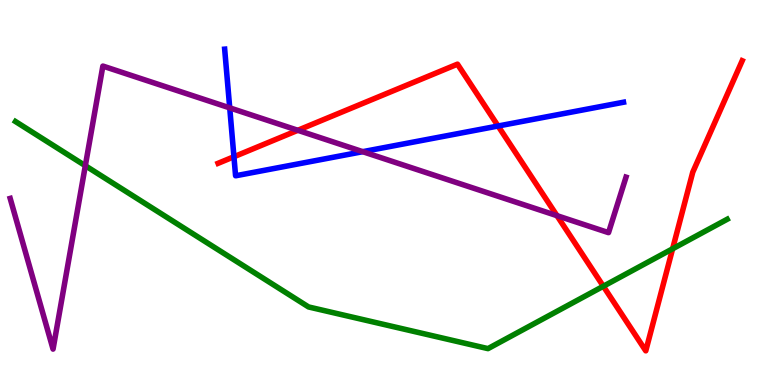[{'lines': ['blue', 'red'], 'intersections': [{'x': 3.02, 'y': 5.93}, {'x': 6.43, 'y': 6.73}]}, {'lines': ['green', 'red'], 'intersections': [{'x': 7.78, 'y': 2.57}, {'x': 8.68, 'y': 3.54}]}, {'lines': ['purple', 'red'], 'intersections': [{'x': 3.84, 'y': 6.62}, {'x': 7.19, 'y': 4.4}]}, {'lines': ['blue', 'green'], 'intersections': []}, {'lines': ['blue', 'purple'], 'intersections': [{'x': 2.96, 'y': 7.2}, {'x': 4.68, 'y': 6.06}]}, {'lines': ['green', 'purple'], 'intersections': [{'x': 1.1, 'y': 5.7}]}]